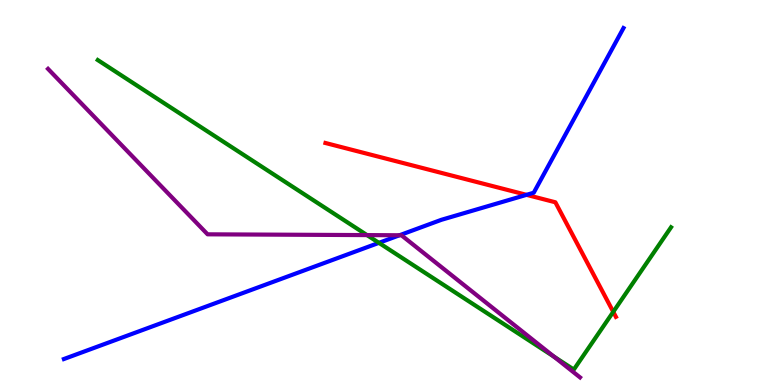[{'lines': ['blue', 'red'], 'intersections': [{'x': 6.79, 'y': 4.94}]}, {'lines': ['green', 'red'], 'intersections': [{'x': 7.91, 'y': 1.9}]}, {'lines': ['purple', 'red'], 'intersections': []}, {'lines': ['blue', 'green'], 'intersections': [{'x': 4.89, 'y': 3.69}]}, {'lines': ['blue', 'purple'], 'intersections': [{'x': 5.15, 'y': 3.89}]}, {'lines': ['green', 'purple'], 'intersections': [{'x': 4.74, 'y': 3.89}, {'x': 7.15, 'y': 0.737}]}]